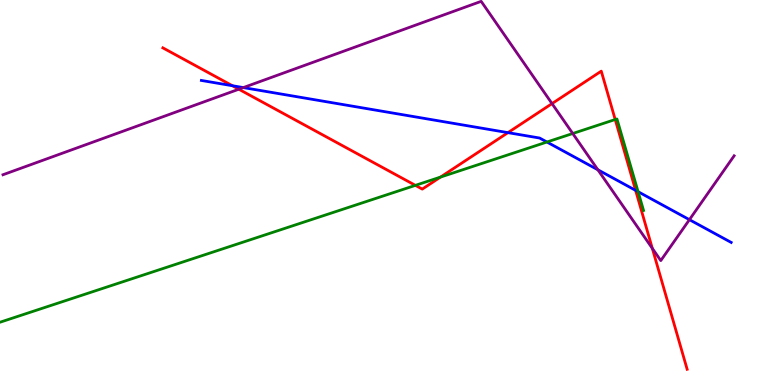[{'lines': ['blue', 'red'], 'intersections': [{'x': 3.0, 'y': 7.77}, {'x': 6.55, 'y': 6.55}, {'x': 8.2, 'y': 5.06}]}, {'lines': ['green', 'red'], 'intersections': [{'x': 5.36, 'y': 5.19}, {'x': 5.68, 'y': 5.4}, {'x': 7.94, 'y': 6.9}]}, {'lines': ['purple', 'red'], 'intersections': [{'x': 3.08, 'y': 7.68}, {'x': 7.12, 'y': 7.31}, {'x': 8.42, 'y': 3.55}]}, {'lines': ['blue', 'green'], 'intersections': [{'x': 7.06, 'y': 6.31}, {'x': 8.23, 'y': 5.02}]}, {'lines': ['blue', 'purple'], 'intersections': [{'x': 3.14, 'y': 7.73}, {'x': 7.71, 'y': 5.59}, {'x': 8.9, 'y': 4.29}]}, {'lines': ['green', 'purple'], 'intersections': [{'x': 7.39, 'y': 6.53}]}]